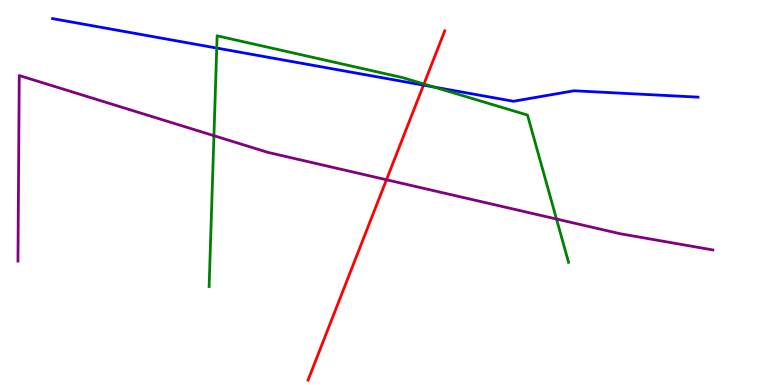[{'lines': ['blue', 'red'], 'intersections': [{'x': 5.46, 'y': 7.79}]}, {'lines': ['green', 'red'], 'intersections': [{'x': 5.47, 'y': 7.82}]}, {'lines': ['purple', 'red'], 'intersections': [{'x': 4.99, 'y': 5.33}]}, {'lines': ['blue', 'green'], 'intersections': [{'x': 2.8, 'y': 8.75}, {'x': 5.6, 'y': 7.74}]}, {'lines': ['blue', 'purple'], 'intersections': []}, {'lines': ['green', 'purple'], 'intersections': [{'x': 2.76, 'y': 6.48}, {'x': 7.18, 'y': 4.31}]}]